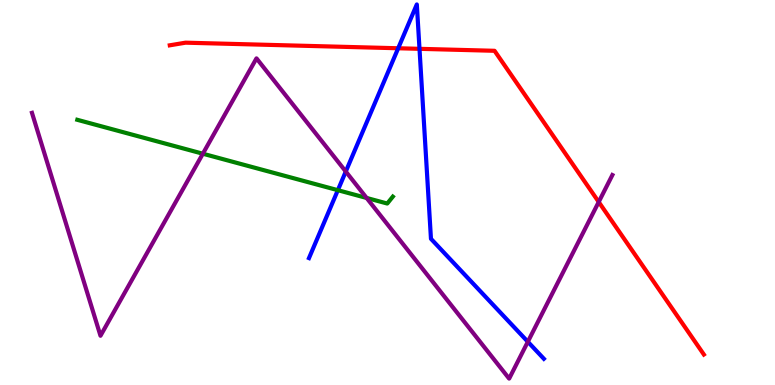[{'lines': ['blue', 'red'], 'intersections': [{'x': 5.14, 'y': 8.75}, {'x': 5.41, 'y': 8.73}]}, {'lines': ['green', 'red'], 'intersections': []}, {'lines': ['purple', 'red'], 'intersections': [{'x': 7.73, 'y': 4.75}]}, {'lines': ['blue', 'green'], 'intersections': [{'x': 4.36, 'y': 5.06}]}, {'lines': ['blue', 'purple'], 'intersections': [{'x': 4.46, 'y': 5.54}, {'x': 6.81, 'y': 1.12}]}, {'lines': ['green', 'purple'], 'intersections': [{'x': 2.62, 'y': 6.01}, {'x': 4.73, 'y': 4.86}]}]